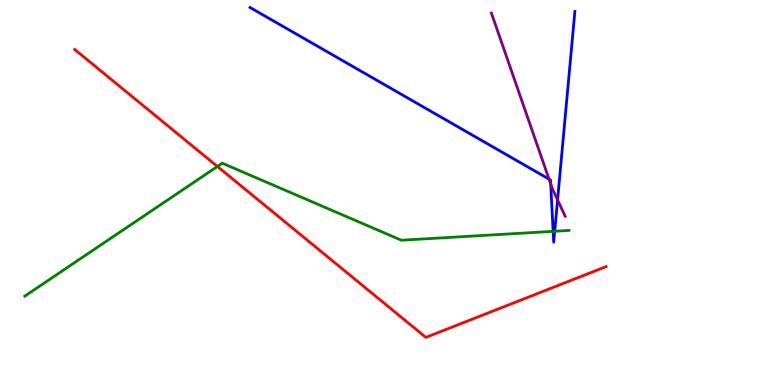[{'lines': ['blue', 'red'], 'intersections': []}, {'lines': ['green', 'red'], 'intersections': [{'x': 2.81, 'y': 5.68}]}, {'lines': ['purple', 'red'], 'intersections': []}, {'lines': ['blue', 'green'], 'intersections': [{'x': 7.14, 'y': 3.99}, {'x': 7.16, 'y': 3.99}]}, {'lines': ['blue', 'purple'], 'intersections': [{'x': 7.08, 'y': 5.35}, {'x': 7.11, 'y': 5.22}, {'x': 7.19, 'y': 4.81}]}, {'lines': ['green', 'purple'], 'intersections': []}]